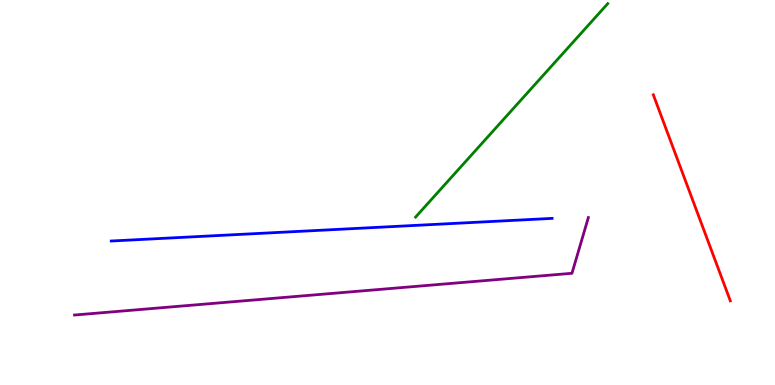[{'lines': ['blue', 'red'], 'intersections': []}, {'lines': ['green', 'red'], 'intersections': []}, {'lines': ['purple', 'red'], 'intersections': []}, {'lines': ['blue', 'green'], 'intersections': []}, {'lines': ['blue', 'purple'], 'intersections': []}, {'lines': ['green', 'purple'], 'intersections': []}]